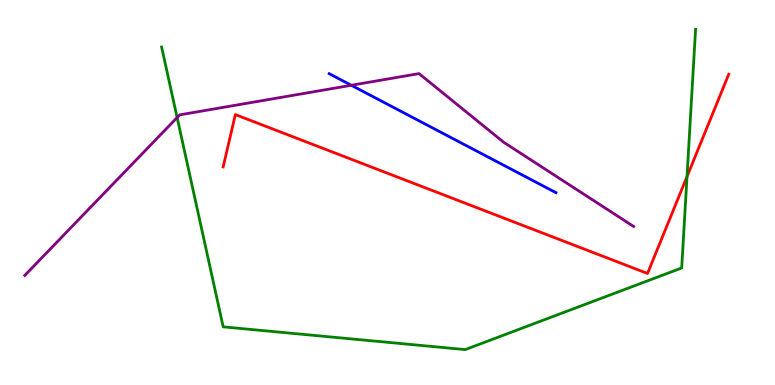[{'lines': ['blue', 'red'], 'intersections': []}, {'lines': ['green', 'red'], 'intersections': [{'x': 8.86, 'y': 5.41}]}, {'lines': ['purple', 'red'], 'intersections': []}, {'lines': ['blue', 'green'], 'intersections': []}, {'lines': ['blue', 'purple'], 'intersections': [{'x': 4.53, 'y': 7.79}]}, {'lines': ['green', 'purple'], 'intersections': [{'x': 2.29, 'y': 6.95}]}]